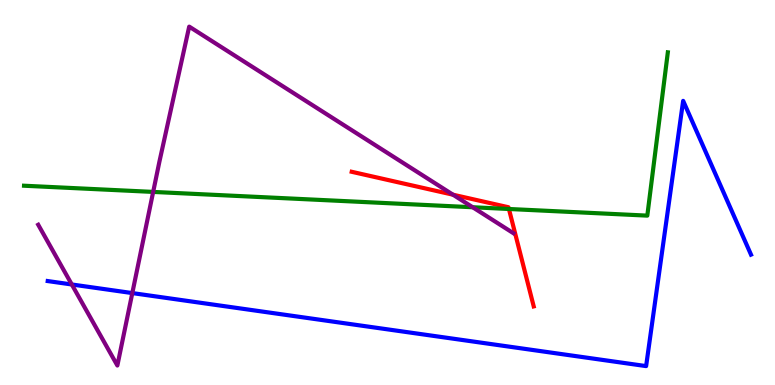[{'lines': ['blue', 'red'], 'intersections': []}, {'lines': ['green', 'red'], 'intersections': [{'x': 6.57, 'y': 4.57}]}, {'lines': ['purple', 'red'], 'intersections': [{'x': 5.85, 'y': 4.94}]}, {'lines': ['blue', 'green'], 'intersections': []}, {'lines': ['blue', 'purple'], 'intersections': [{'x': 0.926, 'y': 2.61}, {'x': 1.71, 'y': 2.39}]}, {'lines': ['green', 'purple'], 'intersections': [{'x': 1.98, 'y': 5.02}, {'x': 6.1, 'y': 4.62}]}]